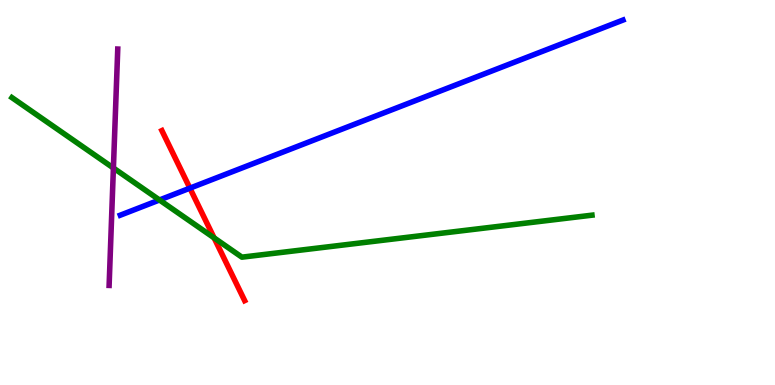[{'lines': ['blue', 'red'], 'intersections': [{'x': 2.45, 'y': 5.11}]}, {'lines': ['green', 'red'], 'intersections': [{'x': 2.76, 'y': 3.82}]}, {'lines': ['purple', 'red'], 'intersections': []}, {'lines': ['blue', 'green'], 'intersections': [{'x': 2.06, 'y': 4.81}]}, {'lines': ['blue', 'purple'], 'intersections': []}, {'lines': ['green', 'purple'], 'intersections': [{'x': 1.46, 'y': 5.64}]}]